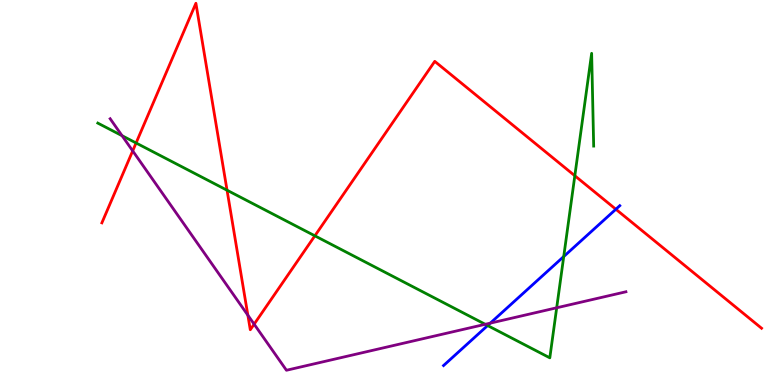[{'lines': ['blue', 'red'], 'intersections': [{'x': 7.95, 'y': 4.56}]}, {'lines': ['green', 'red'], 'intersections': [{'x': 1.76, 'y': 6.29}, {'x': 2.93, 'y': 5.06}, {'x': 4.06, 'y': 3.87}, {'x': 7.42, 'y': 5.44}]}, {'lines': ['purple', 'red'], 'intersections': [{'x': 1.71, 'y': 6.08}, {'x': 3.2, 'y': 1.81}, {'x': 3.28, 'y': 1.58}]}, {'lines': ['blue', 'green'], 'intersections': [{'x': 6.29, 'y': 1.54}, {'x': 7.27, 'y': 3.34}]}, {'lines': ['blue', 'purple'], 'intersections': [{'x': 6.33, 'y': 1.61}]}, {'lines': ['green', 'purple'], 'intersections': [{'x': 1.57, 'y': 6.48}, {'x': 6.26, 'y': 1.58}, {'x': 7.18, 'y': 2.01}]}]